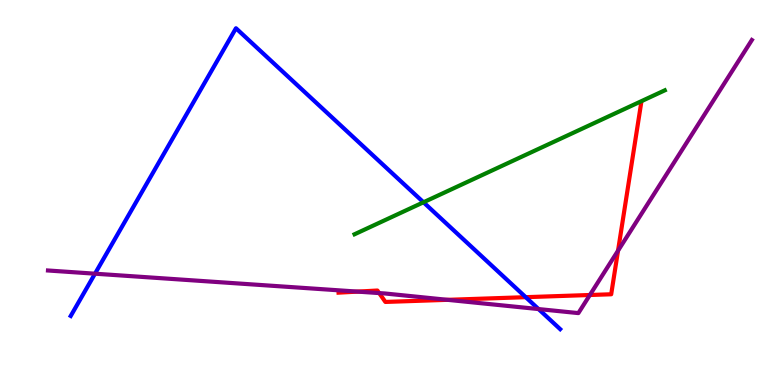[{'lines': ['blue', 'red'], 'intersections': [{'x': 6.78, 'y': 2.28}]}, {'lines': ['green', 'red'], 'intersections': []}, {'lines': ['purple', 'red'], 'intersections': [{'x': 4.61, 'y': 2.43}, {'x': 4.89, 'y': 2.39}, {'x': 5.77, 'y': 2.21}, {'x': 7.61, 'y': 2.34}, {'x': 7.97, 'y': 3.49}]}, {'lines': ['blue', 'green'], 'intersections': [{'x': 5.46, 'y': 4.75}]}, {'lines': ['blue', 'purple'], 'intersections': [{'x': 1.23, 'y': 2.89}, {'x': 6.95, 'y': 1.97}]}, {'lines': ['green', 'purple'], 'intersections': []}]